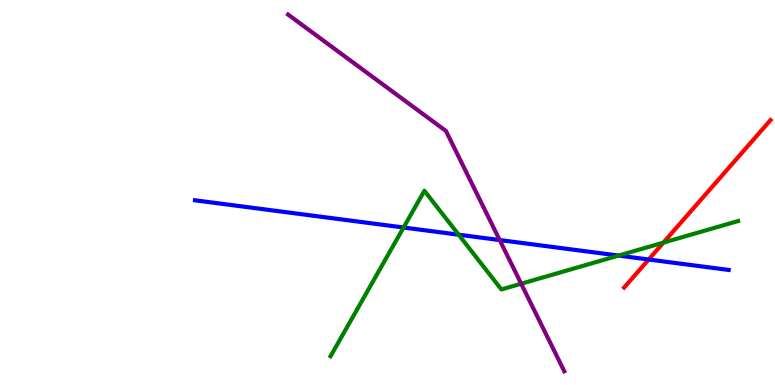[{'lines': ['blue', 'red'], 'intersections': [{'x': 8.37, 'y': 3.26}]}, {'lines': ['green', 'red'], 'intersections': [{'x': 8.56, 'y': 3.7}]}, {'lines': ['purple', 'red'], 'intersections': []}, {'lines': ['blue', 'green'], 'intersections': [{'x': 5.21, 'y': 4.09}, {'x': 5.92, 'y': 3.9}, {'x': 7.98, 'y': 3.36}]}, {'lines': ['blue', 'purple'], 'intersections': [{'x': 6.45, 'y': 3.76}]}, {'lines': ['green', 'purple'], 'intersections': [{'x': 6.73, 'y': 2.63}]}]